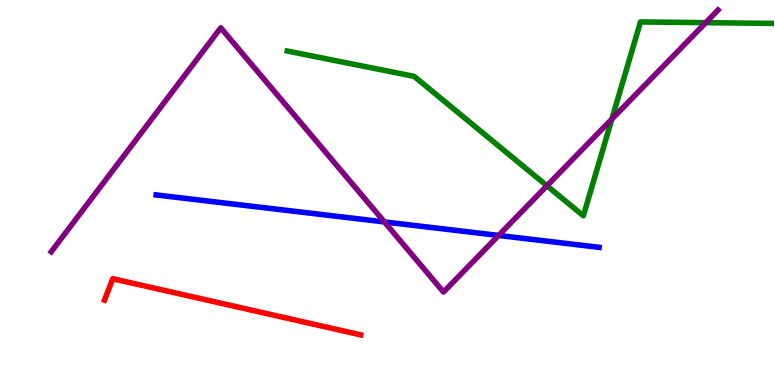[{'lines': ['blue', 'red'], 'intersections': []}, {'lines': ['green', 'red'], 'intersections': []}, {'lines': ['purple', 'red'], 'intersections': []}, {'lines': ['blue', 'green'], 'intersections': []}, {'lines': ['blue', 'purple'], 'intersections': [{'x': 4.96, 'y': 4.24}, {'x': 6.43, 'y': 3.88}]}, {'lines': ['green', 'purple'], 'intersections': [{'x': 7.06, 'y': 5.17}, {'x': 7.89, 'y': 6.91}, {'x': 9.11, 'y': 9.41}]}]